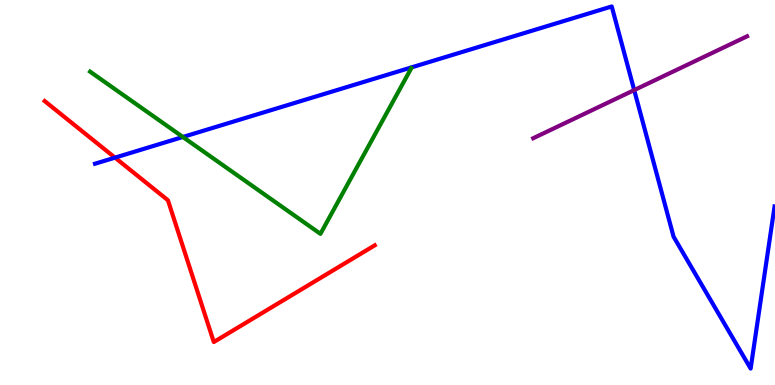[{'lines': ['blue', 'red'], 'intersections': [{'x': 1.48, 'y': 5.91}]}, {'lines': ['green', 'red'], 'intersections': []}, {'lines': ['purple', 'red'], 'intersections': []}, {'lines': ['blue', 'green'], 'intersections': [{'x': 2.36, 'y': 6.44}]}, {'lines': ['blue', 'purple'], 'intersections': [{'x': 8.18, 'y': 7.66}]}, {'lines': ['green', 'purple'], 'intersections': []}]